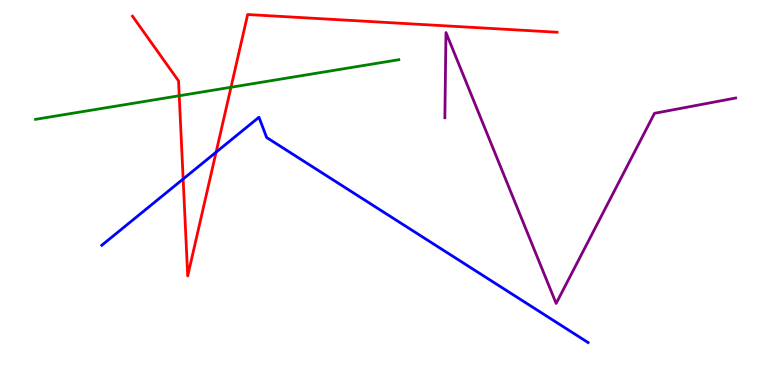[{'lines': ['blue', 'red'], 'intersections': [{'x': 2.36, 'y': 5.35}, {'x': 2.79, 'y': 6.05}]}, {'lines': ['green', 'red'], 'intersections': [{'x': 2.31, 'y': 7.51}, {'x': 2.98, 'y': 7.73}]}, {'lines': ['purple', 'red'], 'intersections': []}, {'lines': ['blue', 'green'], 'intersections': []}, {'lines': ['blue', 'purple'], 'intersections': []}, {'lines': ['green', 'purple'], 'intersections': []}]